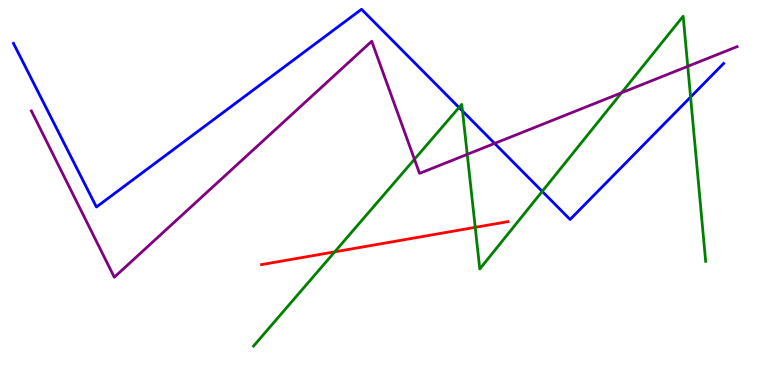[{'lines': ['blue', 'red'], 'intersections': []}, {'lines': ['green', 'red'], 'intersections': [{'x': 4.32, 'y': 3.46}, {'x': 6.13, 'y': 4.1}]}, {'lines': ['purple', 'red'], 'intersections': []}, {'lines': ['blue', 'green'], 'intersections': [{'x': 5.92, 'y': 7.21}, {'x': 5.97, 'y': 7.12}, {'x': 7.0, 'y': 5.03}, {'x': 8.91, 'y': 7.48}]}, {'lines': ['blue', 'purple'], 'intersections': [{'x': 6.38, 'y': 6.27}]}, {'lines': ['green', 'purple'], 'intersections': [{'x': 5.35, 'y': 5.86}, {'x': 6.03, 'y': 5.99}, {'x': 8.02, 'y': 7.59}, {'x': 8.87, 'y': 8.28}]}]